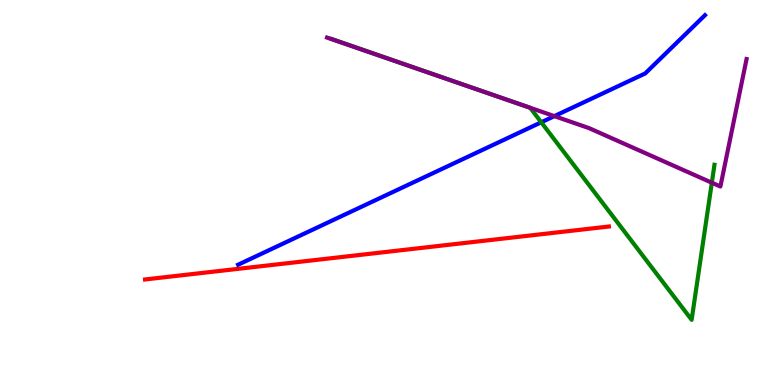[{'lines': ['blue', 'red'], 'intersections': []}, {'lines': ['green', 'red'], 'intersections': []}, {'lines': ['purple', 'red'], 'intersections': []}, {'lines': ['blue', 'green'], 'intersections': [{'x': 6.98, 'y': 6.82}]}, {'lines': ['blue', 'purple'], 'intersections': [{'x': 7.15, 'y': 6.98}]}, {'lines': ['green', 'purple'], 'intersections': [{'x': 6.6, 'y': 7.37}, {'x': 9.18, 'y': 5.25}]}]